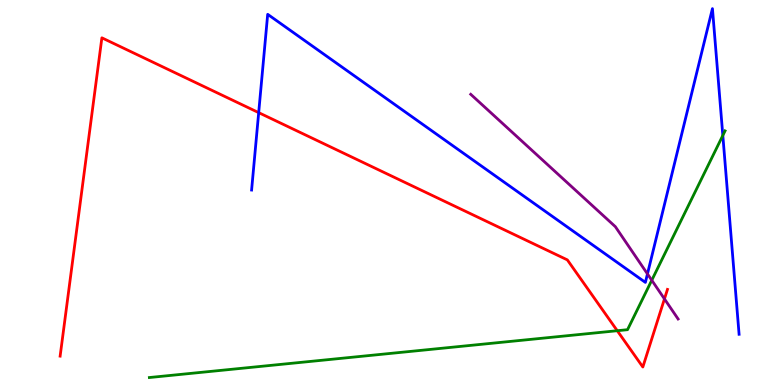[{'lines': ['blue', 'red'], 'intersections': [{'x': 3.34, 'y': 7.07}]}, {'lines': ['green', 'red'], 'intersections': [{'x': 7.96, 'y': 1.41}]}, {'lines': ['purple', 'red'], 'intersections': [{'x': 8.57, 'y': 2.24}]}, {'lines': ['blue', 'green'], 'intersections': [{'x': 9.33, 'y': 6.48}]}, {'lines': ['blue', 'purple'], 'intersections': [{'x': 8.35, 'y': 2.89}]}, {'lines': ['green', 'purple'], 'intersections': [{'x': 8.41, 'y': 2.72}]}]